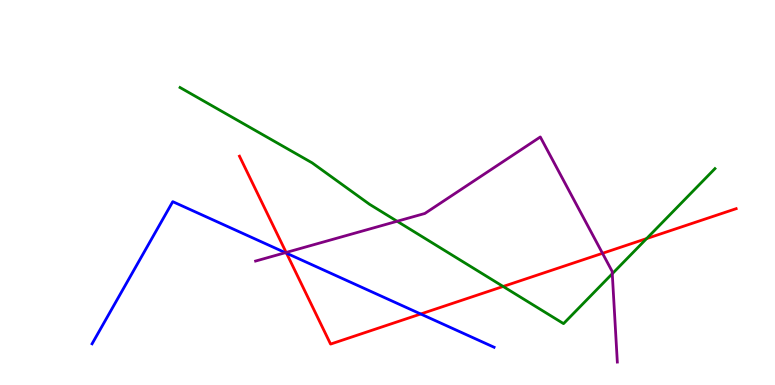[{'lines': ['blue', 'red'], 'intersections': [{'x': 3.7, 'y': 3.42}, {'x': 5.43, 'y': 1.84}]}, {'lines': ['green', 'red'], 'intersections': [{'x': 6.49, 'y': 2.56}, {'x': 8.34, 'y': 3.8}]}, {'lines': ['purple', 'red'], 'intersections': [{'x': 3.69, 'y': 3.44}, {'x': 7.77, 'y': 3.42}]}, {'lines': ['blue', 'green'], 'intersections': []}, {'lines': ['blue', 'purple'], 'intersections': [{'x': 3.68, 'y': 3.44}]}, {'lines': ['green', 'purple'], 'intersections': [{'x': 5.12, 'y': 4.25}, {'x': 7.9, 'y': 2.89}]}]